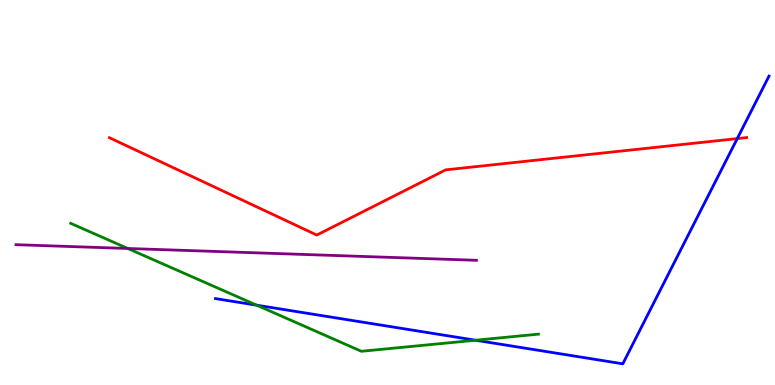[{'lines': ['blue', 'red'], 'intersections': [{'x': 9.51, 'y': 6.4}]}, {'lines': ['green', 'red'], 'intersections': []}, {'lines': ['purple', 'red'], 'intersections': []}, {'lines': ['blue', 'green'], 'intersections': [{'x': 3.31, 'y': 2.07}, {'x': 6.14, 'y': 1.16}]}, {'lines': ['blue', 'purple'], 'intersections': []}, {'lines': ['green', 'purple'], 'intersections': [{'x': 1.65, 'y': 3.55}]}]